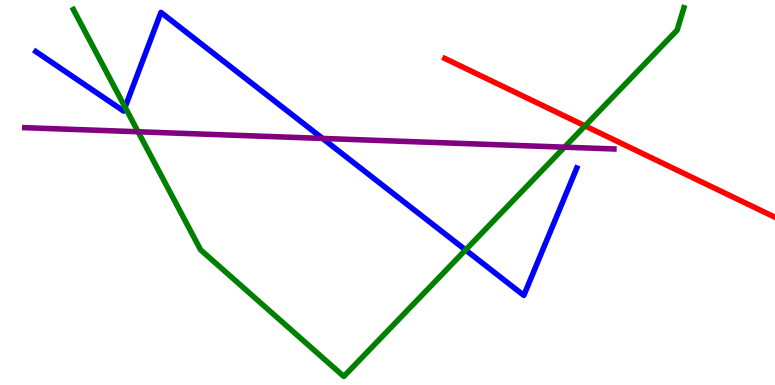[{'lines': ['blue', 'red'], 'intersections': []}, {'lines': ['green', 'red'], 'intersections': [{'x': 7.55, 'y': 6.73}]}, {'lines': ['purple', 'red'], 'intersections': []}, {'lines': ['blue', 'green'], 'intersections': [{'x': 1.61, 'y': 7.22}, {'x': 6.01, 'y': 3.51}]}, {'lines': ['blue', 'purple'], 'intersections': [{'x': 4.16, 'y': 6.4}]}, {'lines': ['green', 'purple'], 'intersections': [{'x': 1.78, 'y': 6.58}, {'x': 7.28, 'y': 6.18}]}]